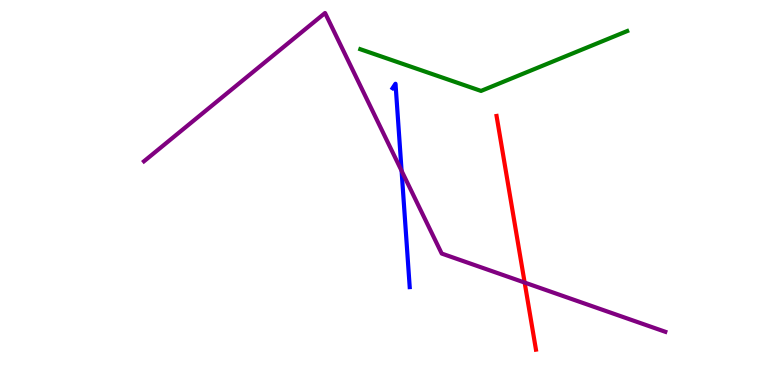[{'lines': ['blue', 'red'], 'intersections': []}, {'lines': ['green', 'red'], 'intersections': []}, {'lines': ['purple', 'red'], 'intersections': [{'x': 6.77, 'y': 2.66}]}, {'lines': ['blue', 'green'], 'intersections': []}, {'lines': ['blue', 'purple'], 'intersections': [{'x': 5.18, 'y': 5.56}]}, {'lines': ['green', 'purple'], 'intersections': []}]